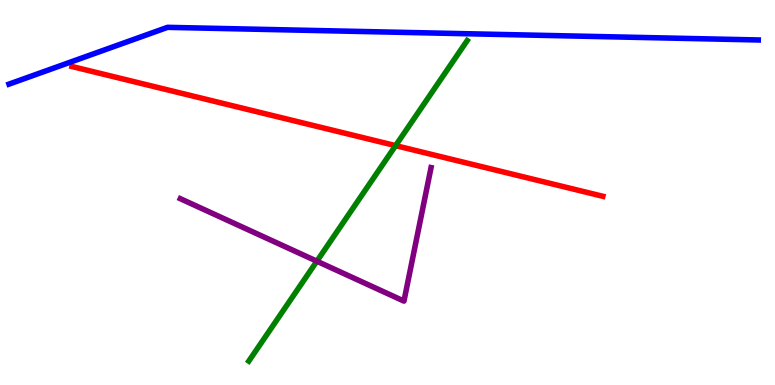[{'lines': ['blue', 'red'], 'intersections': []}, {'lines': ['green', 'red'], 'intersections': [{'x': 5.1, 'y': 6.22}]}, {'lines': ['purple', 'red'], 'intersections': []}, {'lines': ['blue', 'green'], 'intersections': []}, {'lines': ['blue', 'purple'], 'intersections': []}, {'lines': ['green', 'purple'], 'intersections': [{'x': 4.09, 'y': 3.22}]}]